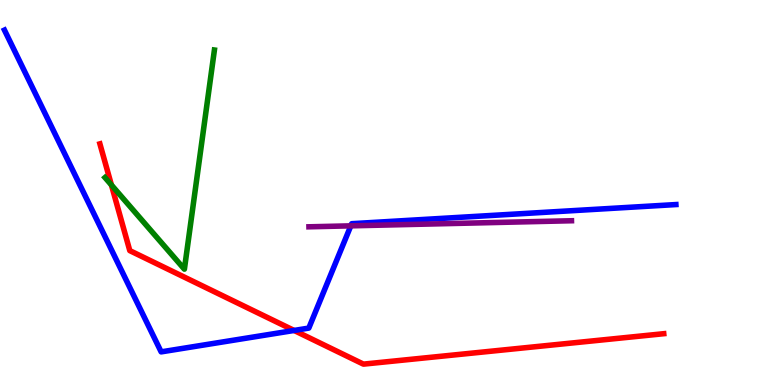[{'lines': ['blue', 'red'], 'intersections': [{'x': 3.79, 'y': 1.42}]}, {'lines': ['green', 'red'], 'intersections': [{'x': 1.44, 'y': 5.2}]}, {'lines': ['purple', 'red'], 'intersections': []}, {'lines': ['blue', 'green'], 'intersections': []}, {'lines': ['blue', 'purple'], 'intersections': [{'x': 4.53, 'y': 4.13}]}, {'lines': ['green', 'purple'], 'intersections': []}]